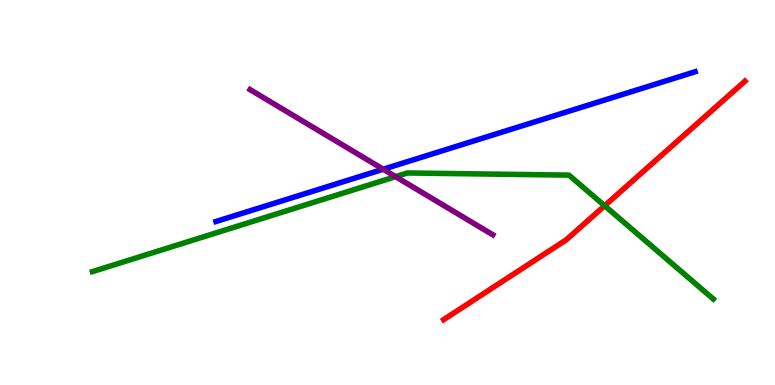[{'lines': ['blue', 'red'], 'intersections': []}, {'lines': ['green', 'red'], 'intersections': [{'x': 7.8, 'y': 4.66}]}, {'lines': ['purple', 'red'], 'intersections': []}, {'lines': ['blue', 'green'], 'intersections': []}, {'lines': ['blue', 'purple'], 'intersections': [{'x': 4.94, 'y': 5.6}]}, {'lines': ['green', 'purple'], 'intersections': [{'x': 5.1, 'y': 5.41}]}]